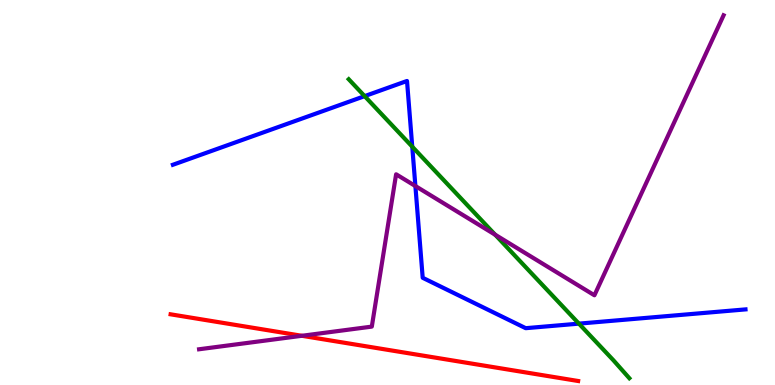[{'lines': ['blue', 'red'], 'intersections': []}, {'lines': ['green', 'red'], 'intersections': []}, {'lines': ['purple', 'red'], 'intersections': [{'x': 3.89, 'y': 1.28}]}, {'lines': ['blue', 'green'], 'intersections': [{'x': 4.7, 'y': 7.5}, {'x': 5.32, 'y': 6.19}, {'x': 7.47, 'y': 1.59}]}, {'lines': ['blue', 'purple'], 'intersections': [{'x': 5.36, 'y': 5.17}]}, {'lines': ['green', 'purple'], 'intersections': [{'x': 6.39, 'y': 3.9}]}]